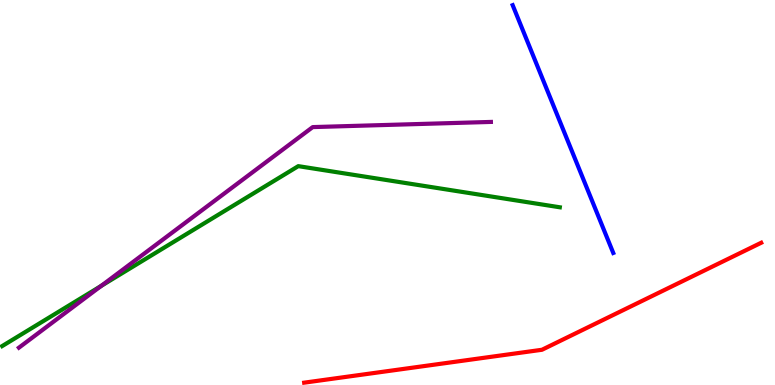[{'lines': ['blue', 'red'], 'intersections': []}, {'lines': ['green', 'red'], 'intersections': []}, {'lines': ['purple', 'red'], 'intersections': []}, {'lines': ['blue', 'green'], 'intersections': []}, {'lines': ['blue', 'purple'], 'intersections': []}, {'lines': ['green', 'purple'], 'intersections': [{'x': 1.31, 'y': 2.57}]}]